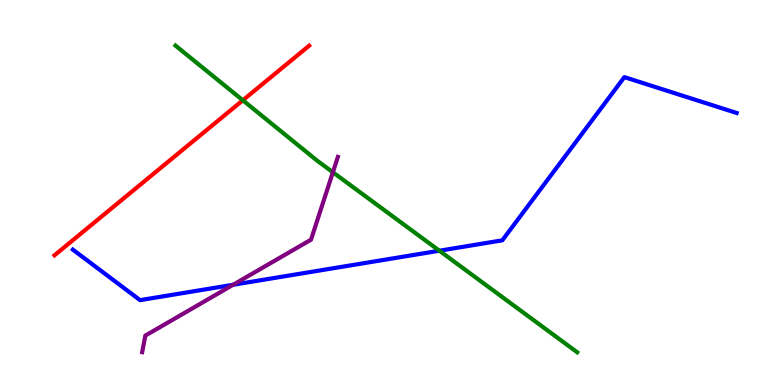[{'lines': ['blue', 'red'], 'intersections': []}, {'lines': ['green', 'red'], 'intersections': [{'x': 3.13, 'y': 7.4}]}, {'lines': ['purple', 'red'], 'intersections': []}, {'lines': ['blue', 'green'], 'intersections': [{'x': 5.67, 'y': 3.49}]}, {'lines': ['blue', 'purple'], 'intersections': [{'x': 3.01, 'y': 2.6}]}, {'lines': ['green', 'purple'], 'intersections': [{'x': 4.3, 'y': 5.53}]}]